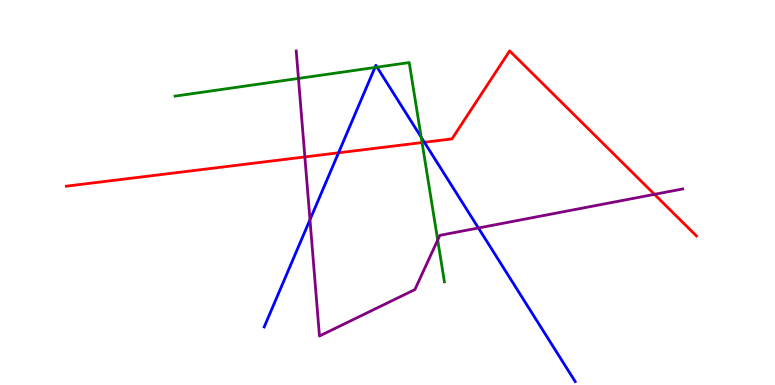[{'lines': ['blue', 'red'], 'intersections': [{'x': 4.37, 'y': 6.03}, {'x': 5.48, 'y': 6.3}]}, {'lines': ['green', 'red'], 'intersections': [{'x': 5.45, 'y': 6.3}]}, {'lines': ['purple', 'red'], 'intersections': [{'x': 3.93, 'y': 5.92}, {'x': 8.44, 'y': 4.95}]}, {'lines': ['blue', 'green'], 'intersections': [{'x': 4.84, 'y': 8.25}, {'x': 4.87, 'y': 8.26}, {'x': 5.43, 'y': 6.44}]}, {'lines': ['blue', 'purple'], 'intersections': [{'x': 4.0, 'y': 4.29}, {'x': 6.17, 'y': 4.08}]}, {'lines': ['green', 'purple'], 'intersections': [{'x': 3.85, 'y': 7.96}, {'x': 5.65, 'y': 3.77}]}]